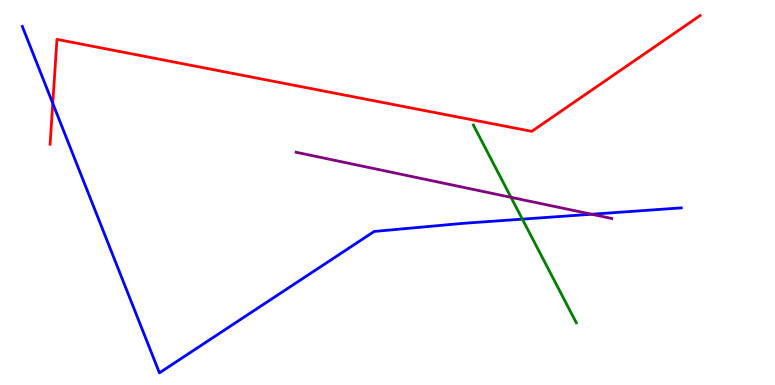[{'lines': ['blue', 'red'], 'intersections': [{'x': 0.681, 'y': 7.32}]}, {'lines': ['green', 'red'], 'intersections': []}, {'lines': ['purple', 'red'], 'intersections': []}, {'lines': ['blue', 'green'], 'intersections': [{'x': 6.74, 'y': 4.31}]}, {'lines': ['blue', 'purple'], 'intersections': [{'x': 7.63, 'y': 4.44}]}, {'lines': ['green', 'purple'], 'intersections': [{'x': 6.59, 'y': 4.87}]}]